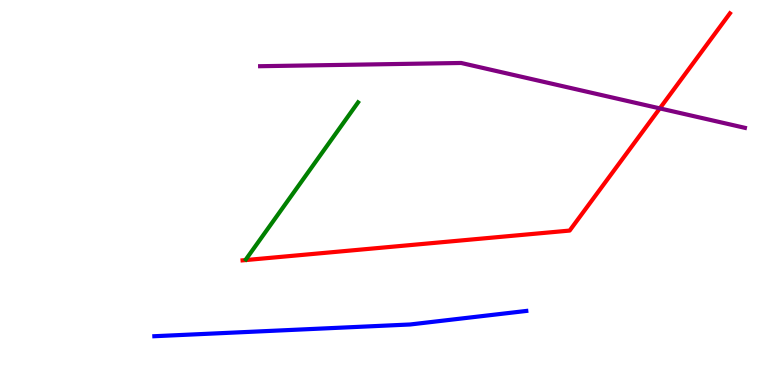[{'lines': ['blue', 'red'], 'intersections': []}, {'lines': ['green', 'red'], 'intersections': []}, {'lines': ['purple', 'red'], 'intersections': [{'x': 8.51, 'y': 7.18}]}, {'lines': ['blue', 'green'], 'intersections': []}, {'lines': ['blue', 'purple'], 'intersections': []}, {'lines': ['green', 'purple'], 'intersections': []}]